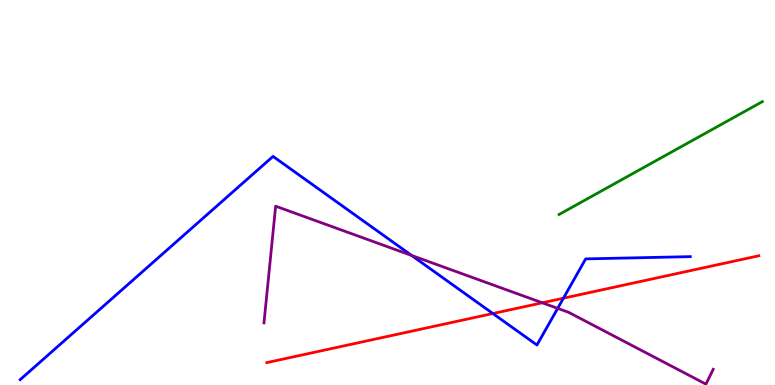[{'lines': ['blue', 'red'], 'intersections': [{'x': 6.36, 'y': 1.86}, {'x': 7.27, 'y': 2.25}]}, {'lines': ['green', 'red'], 'intersections': []}, {'lines': ['purple', 'red'], 'intersections': [{'x': 7.0, 'y': 2.14}]}, {'lines': ['blue', 'green'], 'intersections': []}, {'lines': ['blue', 'purple'], 'intersections': [{'x': 5.31, 'y': 3.36}, {'x': 7.2, 'y': 1.99}]}, {'lines': ['green', 'purple'], 'intersections': []}]